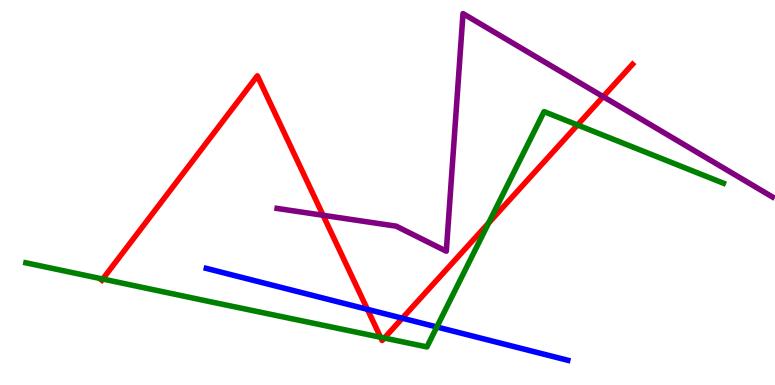[{'lines': ['blue', 'red'], 'intersections': [{'x': 4.74, 'y': 1.97}, {'x': 5.19, 'y': 1.73}]}, {'lines': ['green', 'red'], 'intersections': [{'x': 1.33, 'y': 2.75}, {'x': 4.91, 'y': 1.24}, {'x': 4.96, 'y': 1.22}, {'x': 6.3, 'y': 4.21}, {'x': 7.45, 'y': 6.75}]}, {'lines': ['purple', 'red'], 'intersections': [{'x': 4.17, 'y': 4.41}, {'x': 7.78, 'y': 7.49}]}, {'lines': ['blue', 'green'], 'intersections': [{'x': 5.64, 'y': 1.51}]}, {'lines': ['blue', 'purple'], 'intersections': []}, {'lines': ['green', 'purple'], 'intersections': []}]